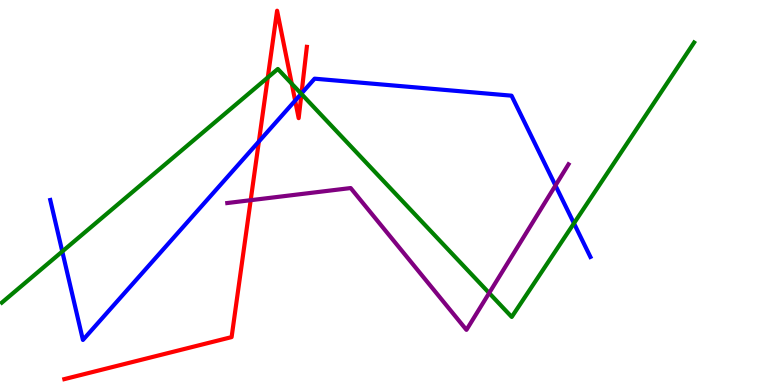[{'lines': ['blue', 'red'], 'intersections': [{'x': 3.34, 'y': 6.32}, {'x': 3.81, 'y': 7.39}, {'x': 3.89, 'y': 7.57}]}, {'lines': ['green', 'red'], 'intersections': [{'x': 3.46, 'y': 7.99}, {'x': 3.76, 'y': 7.83}, {'x': 3.89, 'y': 7.56}]}, {'lines': ['purple', 'red'], 'intersections': [{'x': 3.23, 'y': 4.8}]}, {'lines': ['blue', 'green'], 'intersections': [{'x': 0.804, 'y': 3.47}, {'x': 3.89, 'y': 7.56}, {'x': 7.41, 'y': 4.2}]}, {'lines': ['blue', 'purple'], 'intersections': [{'x': 7.17, 'y': 5.18}]}, {'lines': ['green', 'purple'], 'intersections': [{'x': 6.31, 'y': 2.39}]}]